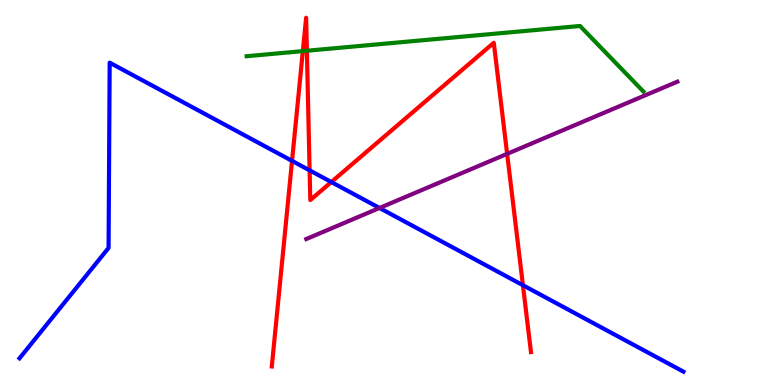[{'lines': ['blue', 'red'], 'intersections': [{'x': 3.77, 'y': 5.82}, {'x': 3.99, 'y': 5.58}, {'x': 4.28, 'y': 5.27}, {'x': 6.75, 'y': 2.59}]}, {'lines': ['green', 'red'], 'intersections': [{'x': 3.91, 'y': 8.67}, {'x': 3.96, 'y': 8.68}]}, {'lines': ['purple', 'red'], 'intersections': [{'x': 6.54, 'y': 6.0}]}, {'lines': ['blue', 'green'], 'intersections': []}, {'lines': ['blue', 'purple'], 'intersections': [{'x': 4.9, 'y': 4.6}]}, {'lines': ['green', 'purple'], 'intersections': []}]